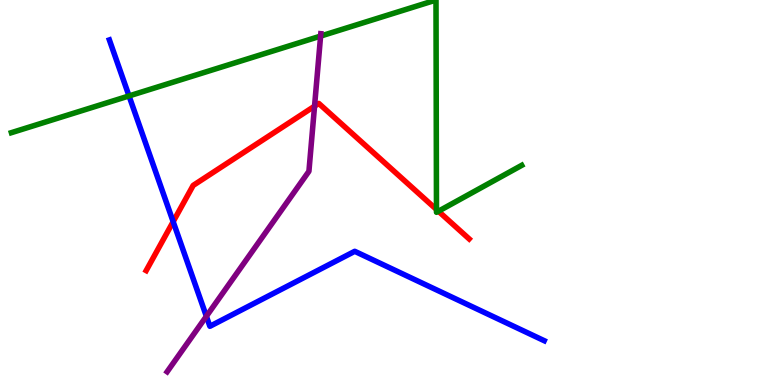[{'lines': ['blue', 'red'], 'intersections': [{'x': 2.23, 'y': 4.24}]}, {'lines': ['green', 'red'], 'intersections': [{'x': 5.63, 'y': 4.56}, {'x': 5.66, 'y': 4.51}]}, {'lines': ['purple', 'red'], 'intersections': [{'x': 4.06, 'y': 7.24}]}, {'lines': ['blue', 'green'], 'intersections': [{'x': 1.66, 'y': 7.51}]}, {'lines': ['blue', 'purple'], 'intersections': [{'x': 2.66, 'y': 1.78}]}, {'lines': ['green', 'purple'], 'intersections': [{'x': 4.14, 'y': 9.06}]}]